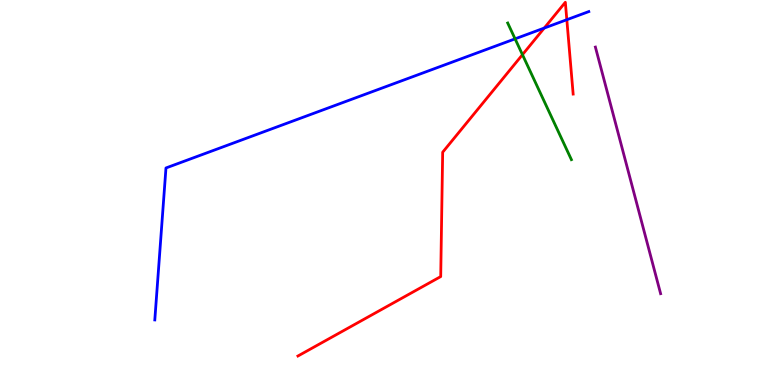[{'lines': ['blue', 'red'], 'intersections': [{'x': 7.02, 'y': 9.27}, {'x': 7.31, 'y': 9.49}]}, {'lines': ['green', 'red'], 'intersections': [{'x': 6.74, 'y': 8.58}]}, {'lines': ['purple', 'red'], 'intersections': []}, {'lines': ['blue', 'green'], 'intersections': [{'x': 6.65, 'y': 8.99}]}, {'lines': ['blue', 'purple'], 'intersections': []}, {'lines': ['green', 'purple'], 'intersections': []}]